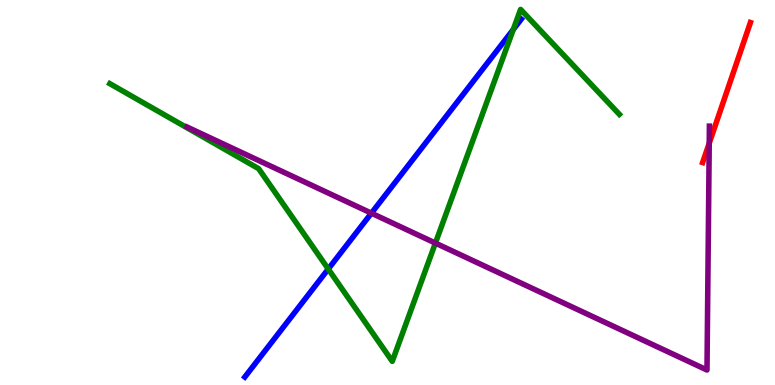[{'lines': ['blue', 'red'], 'intersections': []}, {'lines': ['green', 'red'], 'intersections': []}, {'lines': ['purple', 'red'], 'intersections': [{'x': 9.15, 'y': 6.28}]}, {'lines': ['blue', 'green'], 'intersections': [{'x': 4.24, 'y': 3.01}, {'x': 6.62, 'y': 9.23}]}, {'lines': ['blue', 'purple'], 'intersections': [{'x': 4.79, 'y': 4.46}]}, {'lines': ['green', 'purple'], 'intersections': [{'x': 5.62, 'y': 3.69}]}]